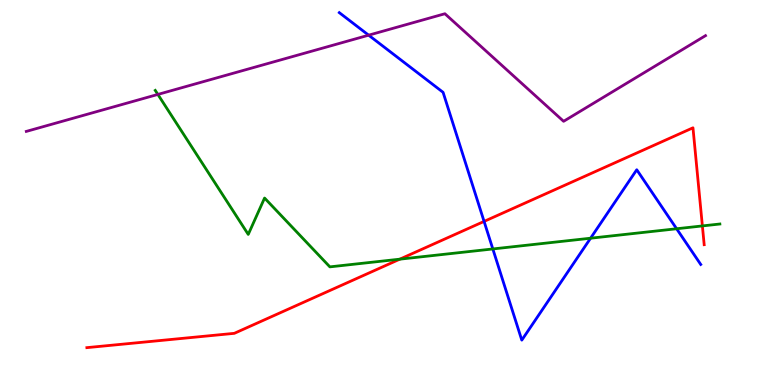[{'lines': ['blue', 'red'], 'intersections': [{'x': 6.25, 'y': 4.25}]}, {'lines': ['green', 'red'], 'intersections': [{'x': 5.16, 'y': 3.27}, {'x': 9.06, 'y': 4.13}]}, {'lines': ['purple', 'red'], 'intersections': []}, {'lines': ['blue', 'green'], 'intersections': [{'x': 6.36, 'y': 3.53}, {'x': 7.62, 'y': 3.81}, {'x': 8.73, 'y': 4.06}]}, {'lines': ['blue', 'purple'], 'intersections': [{'x': 4.76, 'y': 9.09}]}, {'lines': ['green', 'purple'], 'intersections': [{'x': 2.04, 'y': 7.55}]}]